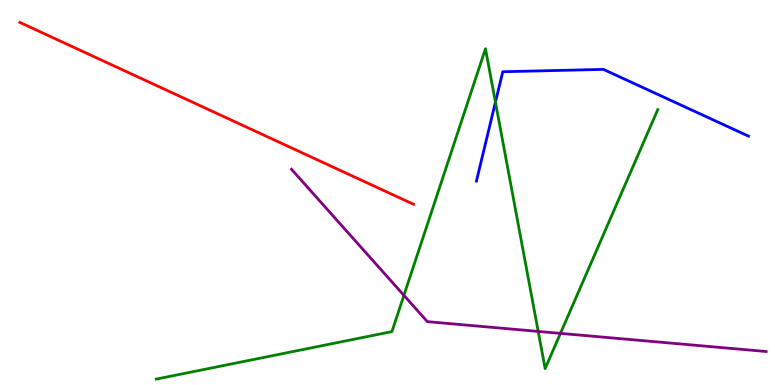[{'lines': ['blue', 'red'], 'intersections': []}, {'lines': ['green', 'red'], 'intersections': []}, {'lines': ['purple', 'red'], 'intersections': []}, {'lines': ['blue', 'green'], 'intersections': [{'x': 6.39, 'y': 7.35}]}, {'lines': ['blue', 'purple'], 'intersections': []}, {'lines': ['green', 'purple'], 'intersections': [{'x': 5.21, 'y': 2.33}, {'x': 6.94, 'y': 1.39}, {'x': 7.23, 'y': 1.34}]}]